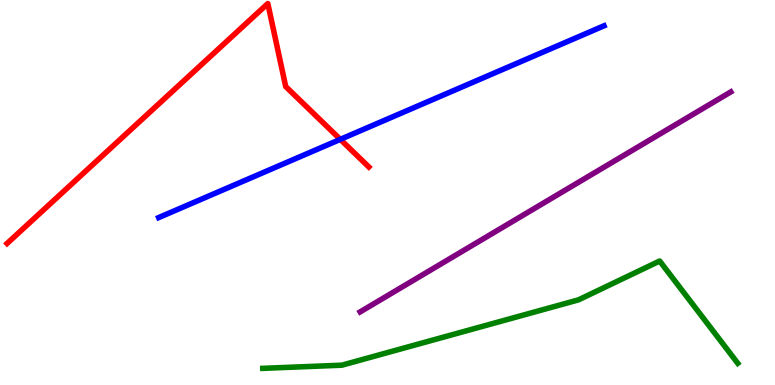[{'lines': ['blue', 'red'], 'intersections': [{'x': 4.39, 'y': 6.38}]}, {'lines': ['green', 'red'], 'intersections': []}, {'lines': ['purple', 'red'], 'intersections': []}, {'lines': ['blue', 'green'], 'intersections': []}, {'lines': ['blue', 'purple'], 'intersections': []}, {'lines': ['green', 'purple'], 'intersections': []}]